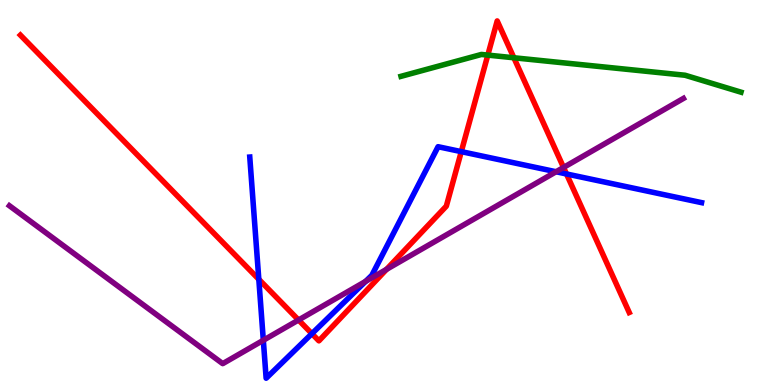[{'lines': ['blue', 'red'], 'intersections': [{'x': 3.34, 'y': 2.75}, {'x': 4.02, 'y': 1.33}, {'x': 5.95, 'y': 6.06}, {'x': 7.31, 'y': 5.48}]}, {'lines': ['green', 'red'], 'intersections': [{'x': 6.29, 'y': 8.57}, {'x': 6.63, 'y': 8.5}]}, {'lines': ['purple', 'red'], 'intersections': [{'x': 3.85, 'y': 1.69}, {'x': 4.99, 'y': 3.0}, {'x': 7.27, 'y': 5.65}]}, {'lines': ['blue', 'green'], 'intersections': []}, {'lines': ['blue', 'purple'], 'intersections': [{'x': 3.4, 'y': 1.16}, {'x': 4.72, 'y': 2.69}, {'x': 7.18, 'y': 5.54}]}, {'lines': ['green', 'purple'], 'intersections': []}]